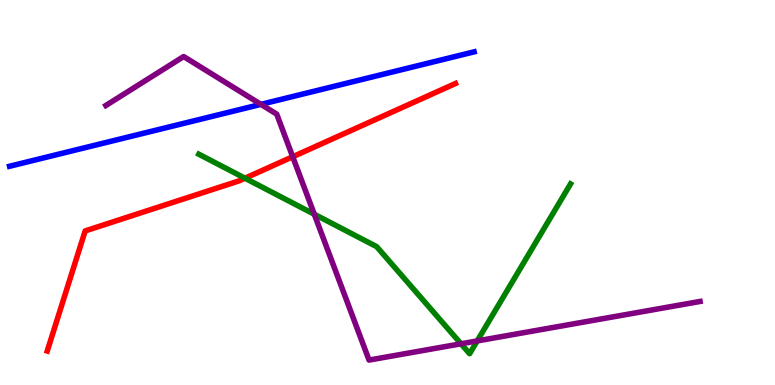[{'lines': ['blue', 'red'], 'intersections': []}, {'lines': ['green', 'red'], 'intersections': [{'x': 3.16, 'y': 5.37}]}, {'lines': ['purple', 'red'], 'intersections': [{'x': 3.78, 'y': 5.93}]}, {'lines': ['blue', 'green'], 'intersections': []}, {'lines': ['blue', 'purple'], 'intersections': [{'x': 3.37, 'y': 7.29}]}, {'lines': ['green', 'purple'], 'intersections': [{'x': 4.06, 'y': 4.44}, {'x': 5.95, 'y': 1.07}, {'x': 6.16, 'y': 1.14}]}]